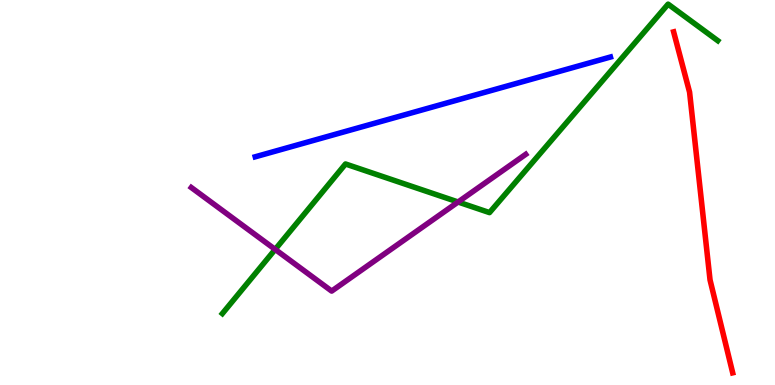[{'lines': ['blue', 'red'], 'intersections': []}, {'lines': ['green', 'red'], 'intersections': []}, {'lines': ['purple', 'red'], 'intersections': []}, {'lines': ['blue', 'green'], 'intersections': []}, {'lines': ['blue', 'purple'], 'intersections': []}, {'lines': ['green', 'purple'], 'intersections': [{'x': 3.55, 'y': 3.52}, {'x': 5.91, 'y': 4.75}]}]